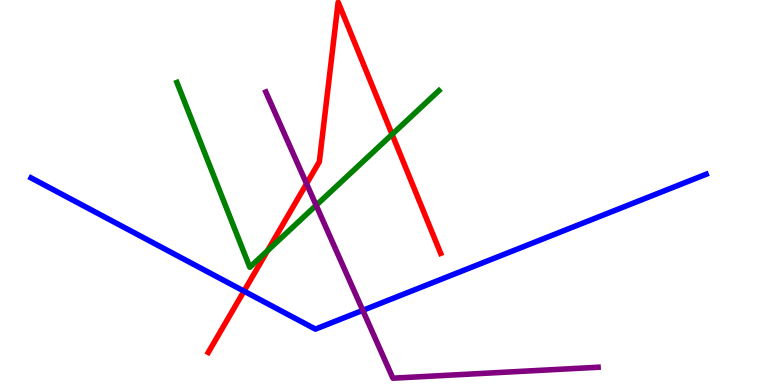[{'lines': ['blue', 'red'], 'intersections': [{'x': 3.15, 'y': 2.44}]}, {'lines': ['green', 'red'], 'intersections': [{'x': 3.45, 'y': 3.49}, {'x': 5.06, 'y': 6.51}]}, {'lines': ['purple', 'red'], 'intersections': [{'x': 3.96, 'y': 5.23}]}, {'lines': ['blue', 'green'], 'intersections': []}, {'lines': ['blue', 'purple'], 'intersections': [{'x': 4.68, 'y': 1.94}]}, {'lines': ['green', 'purple'], 'intersections': [{'x': 4.08, 'y': 4.67}]}]